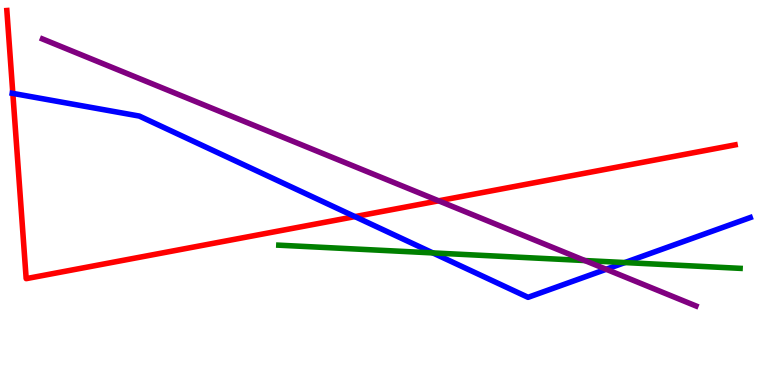[{'lines': ['blue', 'red'], 'intersections': [{'x': 0.165, 'y': 7.57}, {'x': 4.58, 'y': 4.37}]}, {'lines': ['green', 'red'], 'intersections': []}, {'lines': ['purple', 'red'], 'intersections': [{'x': 5.66, 'y': 4.78}]}, {'lines': ['blue', 'green'], 'intersections': [{'x': 5.58, 'y': 3.43}, {'x': 8.06, 'y': 3.18}]}, {'lines': ['blue', 'purple'], 'intersections': [{'x': 7.82, 'y': 3.01}]}, {'lines': ['green', 'purple'], 'intersections': [{'x': 7.55, 'y': 3.23}]}]